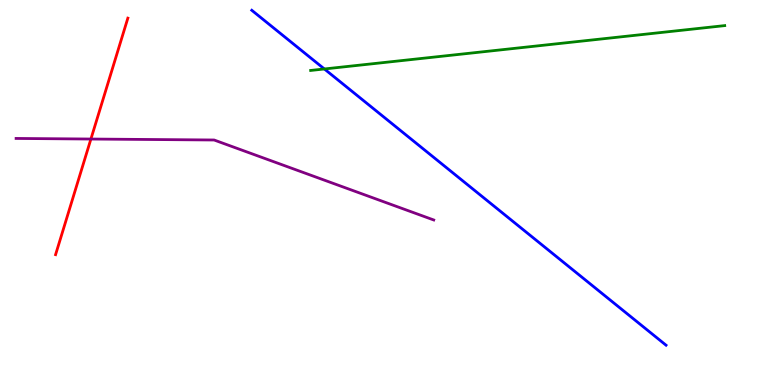[{'lines': ['blue', 'red'], 'intersections': []}, {'lines': ['green', 'red'], 'intersections': []}, {'lines': ['purple', 'red'], 'intersections': [{'x': 1.17, 'y': 6.39}]}, {'lines': ['blue', 'green'], 'intersections': [{'x': 4.19, 'y': 8.21}]}, {'lines': ['blue', 'purple'], 'intersections': []}, {'lines': ['green', 'purple'], 'intersections': []}]